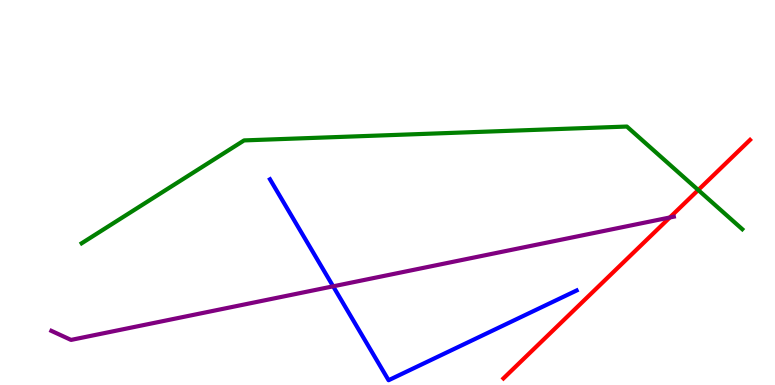[{'lines': ['blue', 'red'], 'intersections': []}, {'lines': ['green', 'red'], 'intersections': [{'x': 9.01, 'y': 5.06}]}, {'lines': ['purple', 'red'], 'intersections': [{'x': 8.64, 'y': 4.35}]}, {'lines': ['blue', 'green'], 'intersections': []}, {'lines': ['blue', 'purple'], 'intersections': [{'x': 4.3, 'y': 2.56}]}, {'lines': ['green', 'purple'], 'intersections': []}]